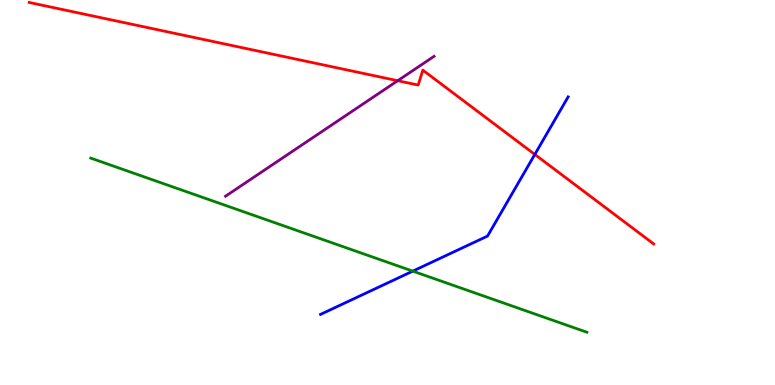[{'lines': ['blue', 'red'], 'intersections': [{'x': 6.9, 'y': 5.99}]}, {'lines': ['green', 'red'], 'intersections': []}, {'lines': ['purple', 'red'], 'intersections': [{'x': 5.13, 'y': 7.9}]}, {'lines': ['blue', 'green'], 'intersections': [{'x': 5.33, 'y': 2.96}]}, {'lines': ['blue', 'purple'], 'intersections': []}, {'lines': ['green', 'purple'], 'intersections': []}]